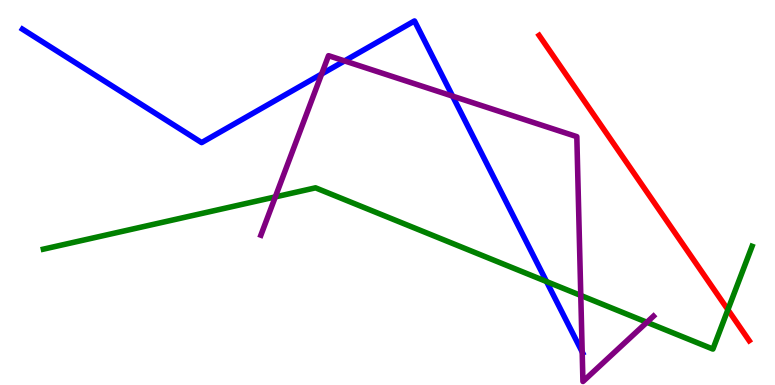[{'lines': ['blue', 'red'], 'intersections': []}, {'lines': ['green', 'red'], 'intersections': [{'x': 9.39, 'y': 1.96}]}, {'lines': ['purple', 'red'], 'intersections': []}, {'lines': ['blue', 'green'], 'intersections': [{'x': 7.05, 'y': 2.69}]}, {'lines': ['blue', 'purple'], 'intersections': [{'x': 4.15, 'y': 8.08}, {'x': 4.45, 'y': 8.42}, {'x': 5.84, 'y': 7.5}, {'x': 7.51, 'y': 0.858}]}, {'lines': ['green', 'purple'], 'intersections': [{'x': 3.55, 'y': 4.89}, {'x': 7.49, 'y': 2.33}, {'x': 8.35, 'y': 1.63}]}]